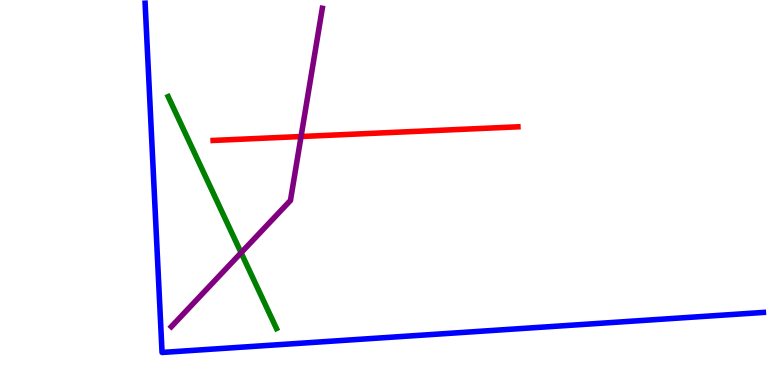[{'lines': ['blue', 'red'], 'intersections': []}, {'lines': ['green', 'red'], 'intersections': []}, {'lines': ['purple', 'red'], 'intersections': [{'x': 3.88, 'y': 6.45}]}, {'lines': ['blue', 'green'], 'intersections': []}, {'lines': ['blue', 'purple'], 'intersections': []}, {'lines': ['green', 'purple'], 'intersections': [{'x': 3.11, 'y': 3.43}]}]